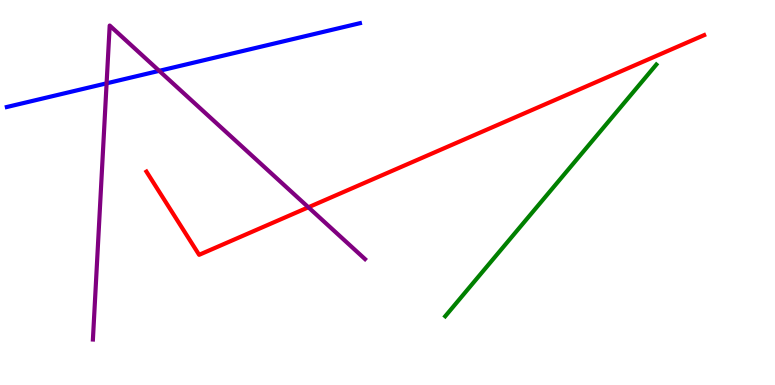[{'lines': ['blue', 'red'], 'intersections': []}, {'lines': ['green', 'red'], 'intersections': []}, {'lines': ['purple', 'red'], 'intersections': [{'x': 3.98, 'y': 4.62}]}, {'lines': ['blue', 'green'], 'intersections': []}, {'lines': ['blue', 'purple'], 'intersections': [{'x': 1.38, 'y': 7.84}, {'x': 2.05, 'y': 8.16}]}, {'lines': ['green', 'purple'], 'intersections': []}]